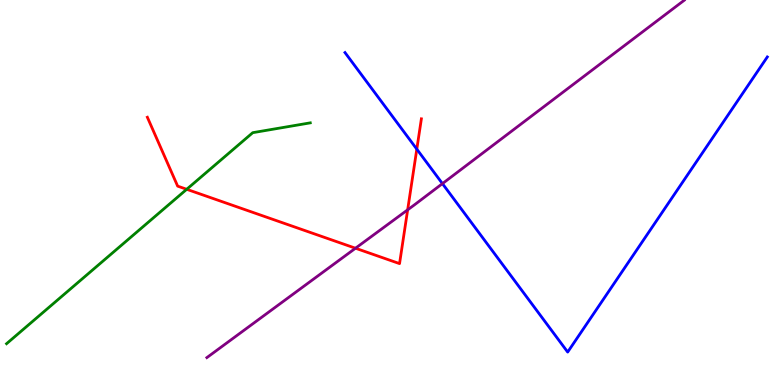[{'lines': ['blue', 'red'], 'intersections': [{'x': 5.38, 'y': 6.13}]}, {'lines': ['green', 'red'], 'intersections': [{'x': 2.41, 'y': 5.08}]}, {'lines': ['purple', 'red'], 'intersections': [{'x': 4.59, 'y': 3.55}, {'x': 5.26, 'y': 4.55}]}, {'lines': ['blue', 'green'], 'intersections': []}, {'lines': ['blue', 'purple'], 'intersections': [{'x': 5.71, 'y': 5.23}]}, {'lines': ['green', 'purple'], 'intersections': []}]